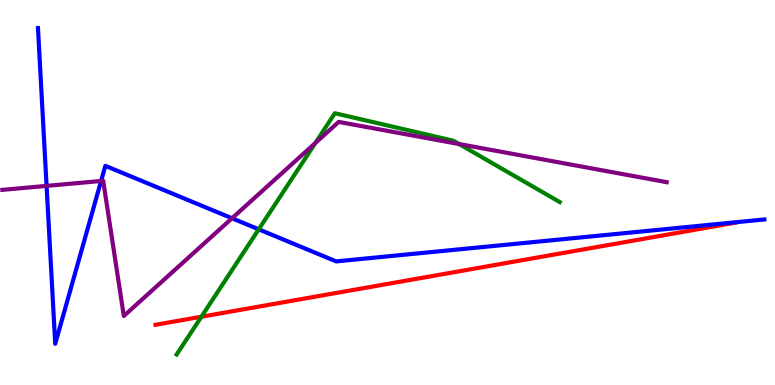[{'lines': ['blue', 'red'], 'intersections': []}, {'lines': ['green', 'red'], 'intersections': [{'x': 2.6, 'y': 1.77}]}, {'lines': ['purple', 'red'], 'intersections': []}, {'lines': ['blue', 'green'], 'intersections': [{'x': 3.34, 'y': 4.04}]}, {'lines': ['blue', 'purple'], 'intersections': [{'x': 0.601, 'y': 5.17}, {'x': 1.3, 'y': 5.3}, {'x': 2.99, 'y': 4.33}]}, {'lines': ['green', 'purple'], 'intersections': [{'x': 4.07, 'y': 6.29}, {'x': 5.92, 'y': 6.26}]}]